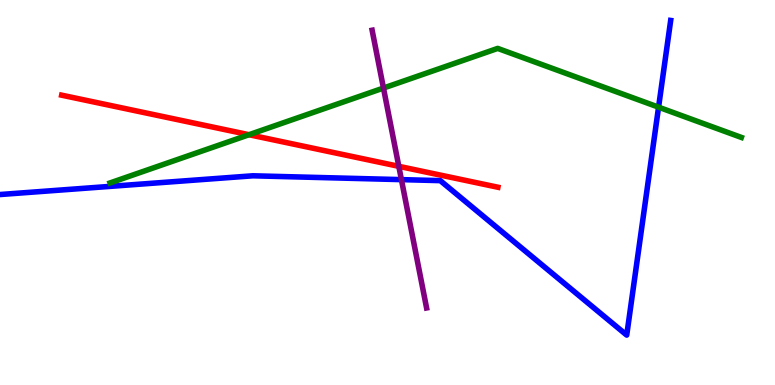[{'lines': ['blue', 'red'], 'intersections': []}, {'lines': ['green', 'red'], 'intersections': [{'x': 3.21, 'y': 6.5}]}, {'lines': ['purple', 'red'], 'intersections': [{'x': 5.15, 'y': 5.68}]}, {'lines': ['blue', 'green'], 'intersections': [{'x': 8.5, 'y': 7.22}]}, {'lines': ['blue', 'purple'], 'intersections': [{'x': 5.18, 'y': 5.33}]}, {'lines': ['green', 'purple'], 'intersections': [{'x': 4.95, 'y': 7.71}]}]